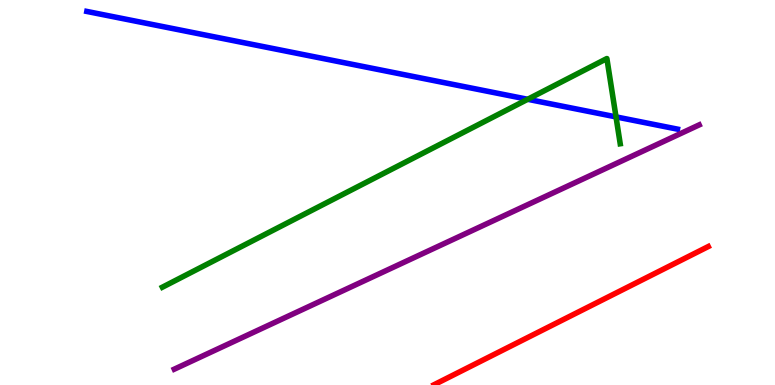[{'lines': ['blue', 'red'], 'intersections': []}, {'lines': ['green', 'red'], 'intersections': []}, {'lines': ['purple', 'red'], 'intersections': []}, {'lines': ['blue', 'green'], 'intersections': [{'x': 6.81, 'y': 7.42}, {'x': 7.95, 'y': 6.96}]}, {'lines': ['blue', 'purple'], 'intersections': []}, {'lines': ['green', 'purple'], 'intersections': []}]